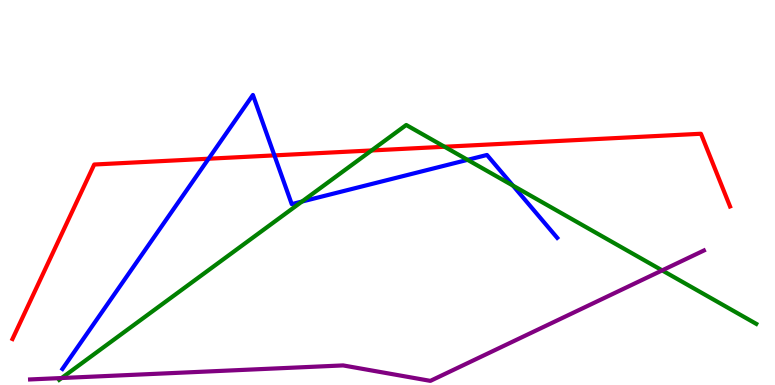[{'lines': ['blue', 'red'], 'intersections': [{'x': 2.69, 'y': 5.88}, {'x': 3.54, 'y': 5.96}]}, {'lines': ['green', 'red'], 'intersections': [{'x': 4.79, 'y': 6.09}, {'x': 5.74, 'y': 6.19}]}, {'lines': ['purple', 'red'], 'intersections': []}, {'lines': ['blue', 'green'], 'intersections': [{'x': 3.9, 'y': 4.77}, {'x': 6.03, 'y': 5.85}, {'x': 6.62, 'y': 5.18}]}, {'lines': ['blue', 'purple'], 'intersections': []}, {'lines': ['green', 'purple'], 'intersections': [{'x': 0.795, 'y': 0.181}, {'x': 8.54, 'y': 2.98}]}]